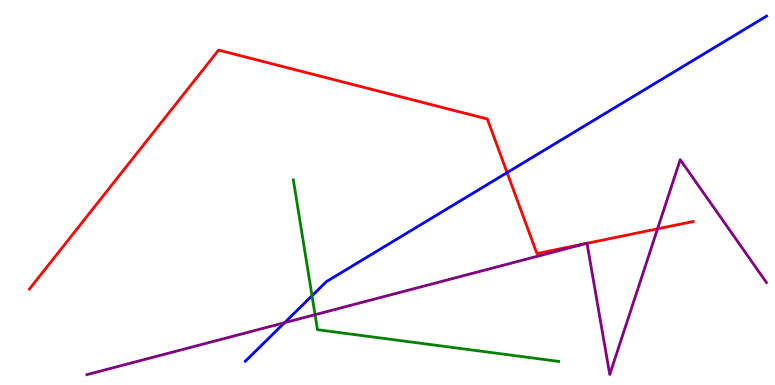[{'lines': ['blue', 'red'], 'intersections': [{'x': 6.54, 'y': 5.52}]}, {'lines': ['green', 'red'], 'intersections': []}, {'lines': ['purple', 'red'], 'intersections': [{'x': 7.56, 'y': 3.67}, {'x': 7.57, 'y': 3.68}, {'x': 8.48, 'y': 4.06}]}, {'lines': ['blue', 'green'], 'intersections': [{'x': 4.03, 'y': 2.32}]}, {'lines': ['blue', 'purple'], 'intersections': [{'x': 3.67, 'y': 1.62}]}, {'lines': ['green', 'purple'], 'intersections': [{'x': 4.07, 'y': 1.83}]}]